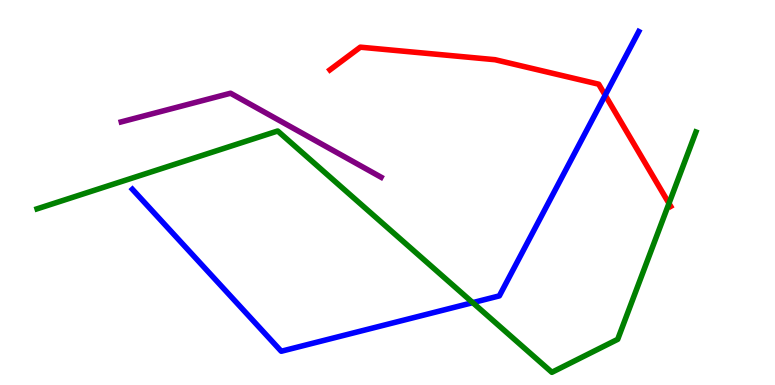[{'lines': ['blue', 'red'], 'intersections': [{'x': 7.81, 'y': 7.53}]}, {'lines': ['green', 'red'], 'intersections': [{'x': 8.63, 'y': 4.72}]}, {'lines': ['purple', 'red'], 'intersections': []}, {'lines': ['blue', 'green'], 'intersections': [{'x': 6.1, 'y': 2.14}]}, {'lines': ['blue', 'purple'], 'intersections': []}, {'lines': ['green', 'purple'], 'intersections': []}]